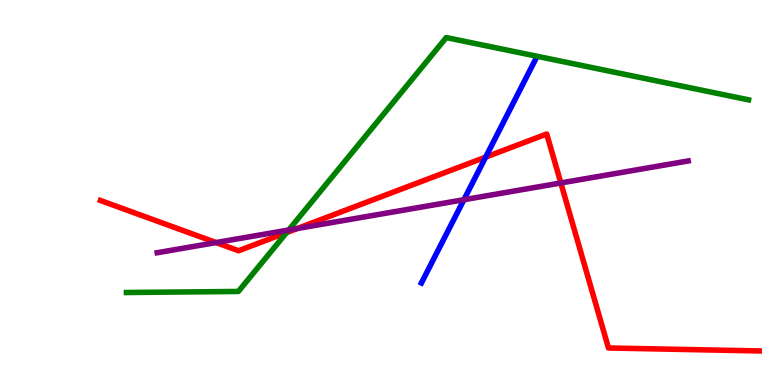[{'lines': ['blue', 'red'], 'intersections': [{'x': 6.27, 'y': 5.92}]}, {'lines': ['green', 'red'], 'intersections': [{'x': 3.7, 'y': 3.96}]}, {'lines': ['purple', 'red'], 'intersections': [{'x': 2.79, 'y': 3.7}, {'x': 3.84, 'y': 4.06}, {'x': 7.24, 'y': 5.25}]}, {'lines': ['blue', 'green'], 'intersections': []}, {'lines': ['blue', 'purple'], 'intersections': [{'x': 5.99, 'y': 4.81}]}, {'lines': ['green', 'purple'], 'intersections': [{'x': 3.72, 'y': 4.03}]}]